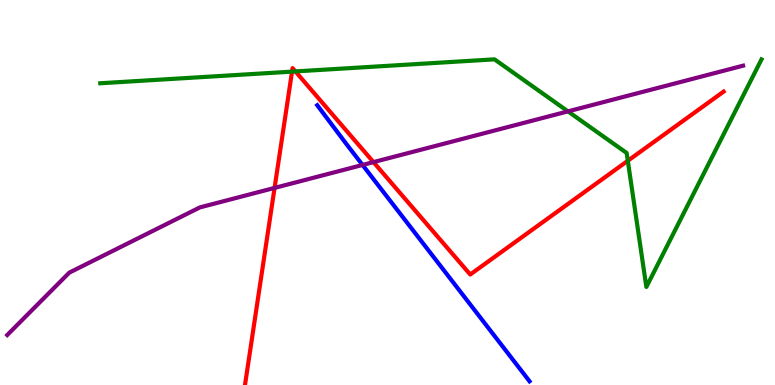[{'lines': ['blue', 'red'], 'intersections': []}, {'lines': ['green', 'red'], 'intersections': [{'x': 3.77, 'y': 8.14}, {'x': 3.81, 'y': 8.14}, {'x': 8.1, 'y': 5.82}]}, {'lines': ['purple', 'red'], 'intersections': [{'x': 3.54, 'y': 5.12}, {'x': 4.82, 'y': 5.79}]}, {'lines': ['blue', 'green'], 'intersections': []}, {'lines': ['blue', 'purple'], 'intersections': [{'x': 4.68, 'y': 5.72}]}, {'lines': ['green', 'purple'], 'intersections': [{'x': 7.33, 'y': 7.11}]}]